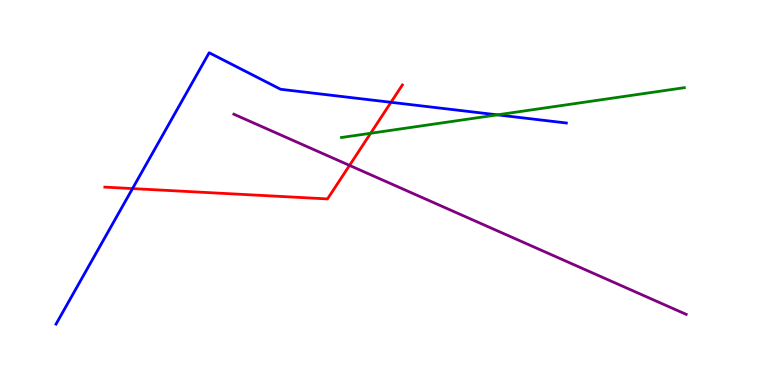[{'lines': ['blue', 'red'], 'intersections': [{'x': 1.71, 'y': 5.1}, {'x': 5.04, 'y': 7.34}]}, {'lines': ['green', 'red'], 'intersections': [{'x': 4.78, 'y': 6.54}]}, {'lines': ['purple', 'red'], 'intersections': [{'x': 4.51, 'y': 5.7}]}, {'lines': ['blue', 'green'], 'intersections': [{'x': 6.42, 'y': 7.02}]}, {'lines': ['blue', 'purple'], 'intersections': []}, {'lines': ['green', 'purple'], 'intersections': []}]